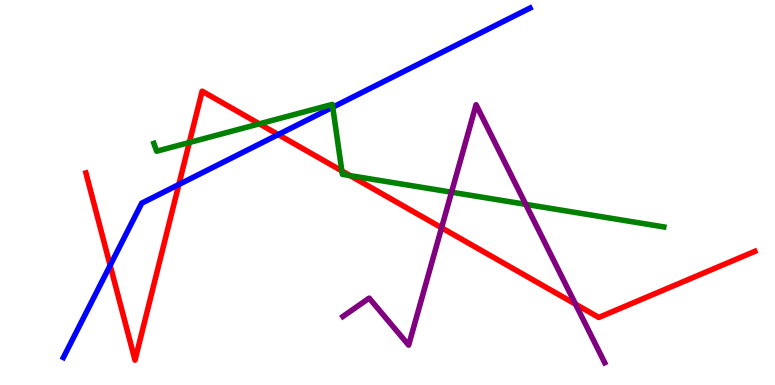[{'lines': ['blue', 'red'], 'intersections': [{'x': 1.42, 'y': 3.11}, {'x': 2.31, 'y': 5.21}, {'x': 3.59, 'y': 6.5}]}, {'lines': ['green', 'red'], 'intersections': [{'x': 2.44, 'y': 6.3}, {'x': 3.35, 'y': 6.78}, {'x': 4.41, 'y': 5.56}, {'x': 4.52, 'y': 5.44}]}, {'lines': ['purple', 'red'], 'intersections': [{'x': 5.7, 'y': 4.08}, {'x': 7.43, 'y': 2.1}]}, {'lines': ['blue', 'green'], 'intersections': [{'x': 4.29, 'y': 7.22}]}, {'lines': ['blue', 'purple'], 'intersections': []}, {'lines': ['green', 'purple'], 'intersections': [{'x': 5.83, 'y': 5.01}, {'x': 6.78, 'y': 4.69}]}]